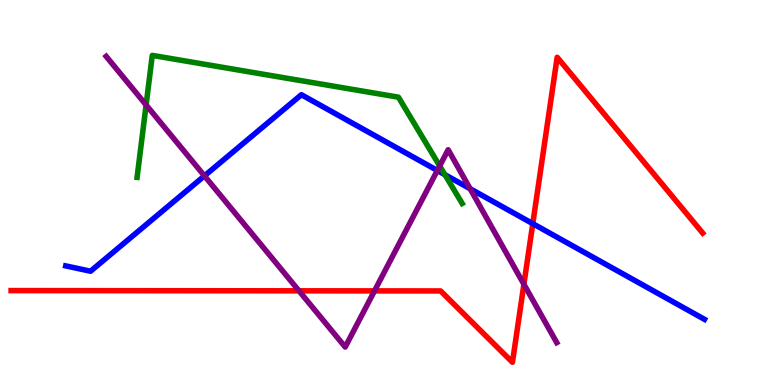[{'lines': ['blue', 'red'], 'intersections': [{'x': 6.87, 'y': 4.19}]}, {'lines': ['green', 'red'], 'intersections': []}, {'lines': ['purple', 'red'], 'intersections': [{'x': 3.86, 'y': 2.45}, {'x': 4.83, 'y': 2.44}, {'x': 6.76, 'y': 2.62}]}, {'lines': ['blue', 'green'], 'intersections': [{'x': 5.74, 'y': 5.46}]}, {'lines': ['blue', 'purple'], 'intersections': [{'x': 2.64, 'y': 5.43}, {'x': 5.64, 'y': 5.57}, {'x': 6.07, 'y': 5.1}]}, {'lines': ['green', 'purple'], 'intersections': [{'x': 1.89, 'y': 7.27}, {'x': 5.67, 'y': 5.69}]}]